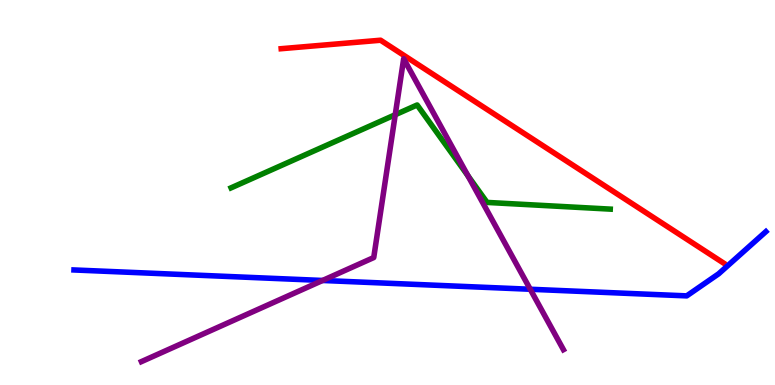[{'lines': ['blue', 'red'], 'intersections': []}, {'lines': ['green', 'red'], 'intersections': []}, {'lines': ['purple', 'red'], 'intersections': []}, {'lines': ['blue', 'green'], 'intersections': []}, {'lines': ['blue', 'purple'], 'intersections': [{'x': 4.16, 'y': 2.72}, {'x': 6.84, 'y': 2.49}]}, {'lines': ['green', 'purple'], 'intersections': [{'x': 5.1, 'y': 7.02}, {'x': 6.04, 'y': 5.43}]}]